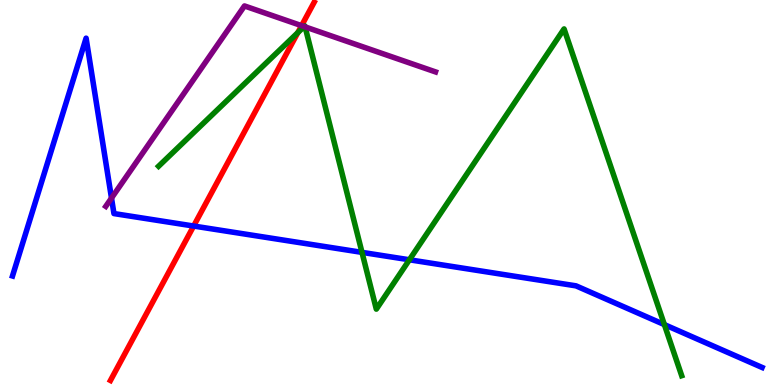[{'lines': ['blue', 'red'], 'intersections': [{'x': 2.5, 'y': 4.13}]}, {'lines': ['green', 'red'], 'intersections': [{'x': 3.84, 'y': 9.15}]}, {'lines': ['purple', 'red'], 'intersections': [{'x': 3.89, 'y': 9.33}]}, {'lines': ['blue', 'green'], 'intersections': [{'x': 4.67, 'y': 3.44}, {'x': 5.28, 'y': 3.25}, {'x': 8.57, 'y': 1.57}]}, {'lines': ['blue', 'purple'], 'intersections': [{'x': 1.44, 'y': 4.85}]}, {'lines': ['green', 'purple'], 'intersections': [{'x': 3.92, 'y': 9.31}, {'x': 3.94, 'y': 9.3}]}]